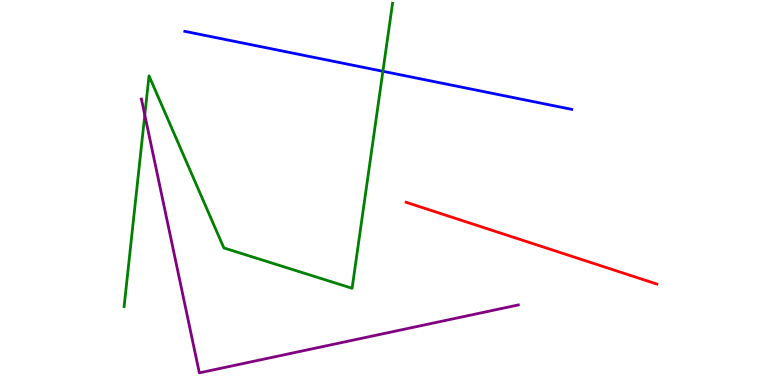[{'lines': ['blue', 'red'], 'intersections': []}, {'lines': ['green', 'red'], 'intersections': []}, {'lines': ['purple', 'red'], 'intersections': []}, {'lines': ['blue', 'green'], 'intersections': [{'x': 4.94, 'y': 8.15}]}, {'lines': ['blue', 'purple'], 'intersections': []}, {'lines': ['green', 'purple'], 'intersections': [{'x': 1.87, 'y': 7.01}]}]